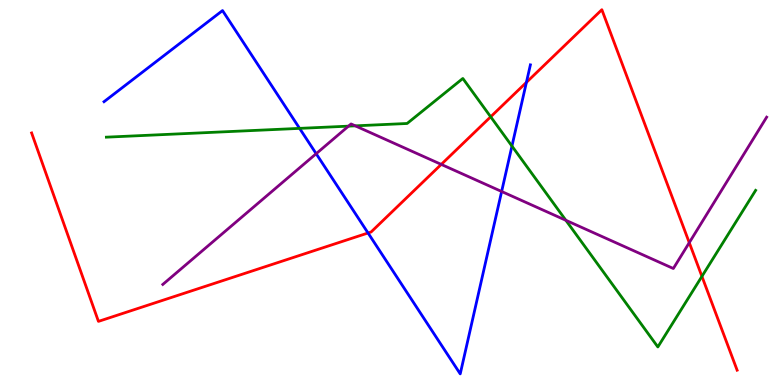[{'lines': ['blue', 'red'], 'intersections': [{'x': 4.75, 'y': 3.95}, {'x': 6.79, 'y': 7.86}]}, {'lines': ['green', 'red'], 'intersections': [{'x': 6.33, 'y': 6.97}, {'x': 9.06, 'y': 2.82}]}, {'lines': ['purple', 'red'], 'intersections': [{'x': 5.69, 'y': 5.73}, {'x': 8.89, 'y': 3.7}]}, {'lines': ['blue', 'green'], 'intersections': [{'x': 3.87, 'y': 6.67}, {'x': 6.61, 'y': 6.21}]}, {'lines': ['blue', 'purple'], 'intersections': [{'x': 4.08, 'y': 6.01}, {'x': 6.47, 'y': 5.03}]}, {'lines': ['green', 'purple'], 'intersections': [{'x': 4.5, 'y': 6.72}, {'x': 4.58, 'y': 6.73}, {'x': 7.3, 'y': 4.28}]}]